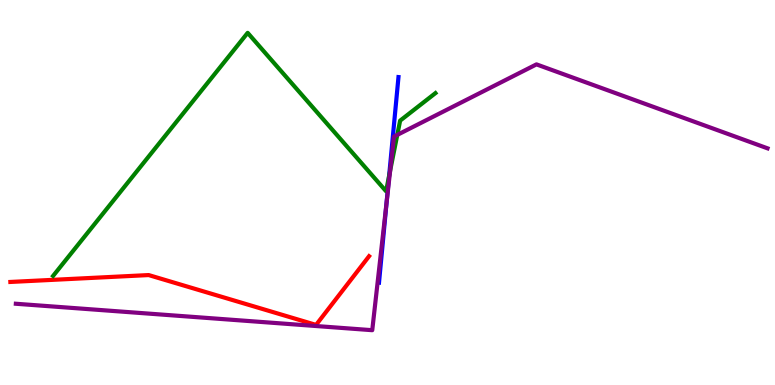[{'lines': ['blue', 'red'], 'intersections': []}, {'lines': ['green', 'red'], 'intersections': []}, {'lines': ['purple', 'red'], 'intersections': []}, {'lines': ['blue', 'green'], 'intersections': [{'x': 5.02, 'y': 5.43}]}, {'lines': ['blue', 'purple'], 'intersections': [{'x': 4.99, 'y': 4.75}]}, {'lines': ['green', 'purple'], 'intersections': [{'x': 5.03, 'y': 5.57}, {'x': 5.13, 'y': 6.5}]}]